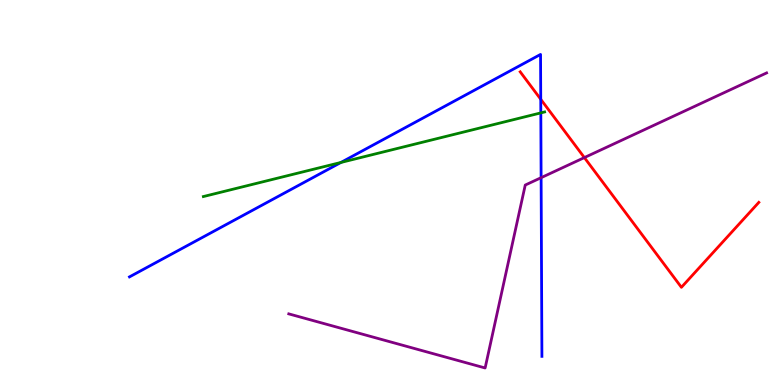[{'lines': ['blue', 'red'], 'intersections': [{'x': 6.98, 'y': 7.42}]}, {'lines': ['green', 'red'], 'intersections': []}, {'lines': ['purple', 'red'], 'intersections': [{'x': 7.54, 'y': 5.91}]}, {'lines': ['blue', 'green'], 'intersections': [{'x': 4.4, 'y': 5.78}, {'x': 6.98, 'y': 7.07}]}, {'lines': ['blue', 'purple'], 'intersections': [{'x': 6.98, 'y': 5.38}]}, {'lines': ['green', 'purple'], 'intersections': []}]